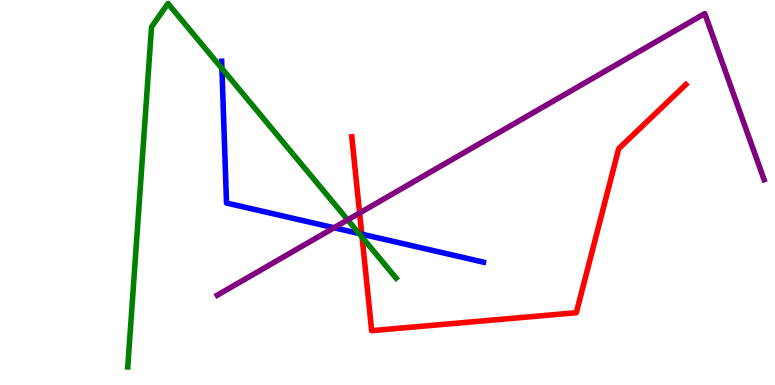[{'lines': ['blue', 'red'], 'intersections': [{'x': 4.67, 'y': 3.92}]}, {'lines': ['green', 'red'], 'intersections': [{'x': 4.67, 'y': 3.84}]}, {'lines': ['purple', 'red'], 'intersections': [{'x': 4.64, 'y': 4.47}]}, {'lines': ['blue', 'green'], 'intersections': [{'x': 2.86, 'y': 8.22}, {'x': 4.63, 'y': 3.93}]}, {'lines': ['blue', 'purple'], 'intersections': [{'x': 4.31, 'y': 4.08}]}, {'lines': ['green', 'purple'], 'intersections': [{'x': 4.49, 'y': 4.29}]}]